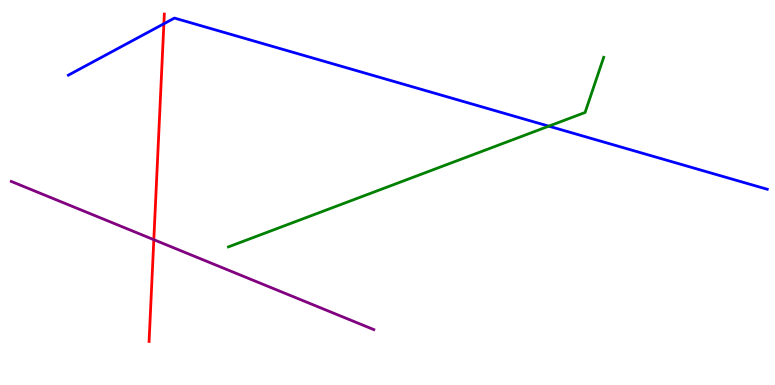[{'lines': ['blue', 'red'], 'intersections': [{'x': 2.11, 'y': 9.38}]}, {'lines': ['green', 'red'], 'intersections': []}, {'lines': ['purple', 'red'], 'intersections': [{'x': 1.98, 'y': 3.77}]}, {'lines': ['blue', 'green'], 'intersections': [{'x': 7.08, 'y': 6.72}]}, {'lines': ['blue', 'purple'], 'intersections': []}, {'lines': ['green', 'purple'], 'intersections': []}]